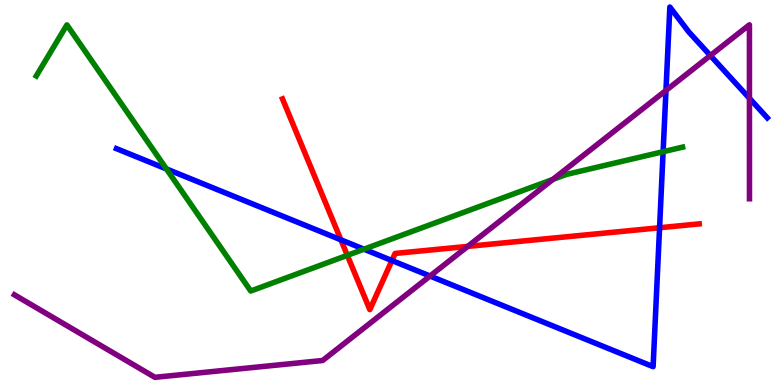[{'lines': ['blue', 'red'], 'intersections': [{'x': 4.4, 'y': 3.77}, {'x': 5.06, 'y': 3.23}, {'x': 8.51, 'y': 4.08}]}, {'lines': ['green', 'red'], 'intersections': [{'x': 4.48, 'y': 3.37}]}, {'lines': ['purple', 'red'], 'intersections': [{'x': 6.03, 'y': 3.6}]}, {'lines': ['blue', 'green'], 'intersections': [{'x': 2.15, 'y': 5.61}, {'x': 4.7, 'y': 3.53}, {'x': 8.56, 'y': 6.06}]}, {'lines': ['blue', 'purple'], 'intersections': [{'x': 5.55, 'y': 2.83}, {'x': 8.59, 'y': 7.65}, {'x': 9.17, 'y': 8.56}, {'x': 9.67, 'y': 7.45}]}, {'lines': ['green', 'purple'], 'intersections': [{'x': 7.13, 'y': 5.34}]}]